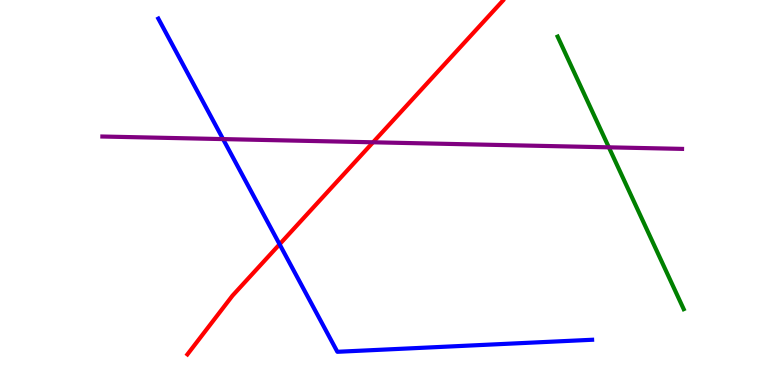[{'lines': ['blue', 'red'], 'intersections': [{'x': 3.61, 'y': 3.66}]}, {'lines': ['green', 'red'], 'intersections': []}, {'lines': ['purple', 'red'], 'intersections': [{'x': 4.81, 'y': 6.3}]}, {'lines': ['blue', 'green'], 'intersections': []}, {'lines': ['blue', 'purple'], 'intersections': [{'x': 2.88, 'y': 6.39}]}, {'lines': ['green', 'purple'], 'intersections': [{'x': 7.86, 'y': 6.17}]}]